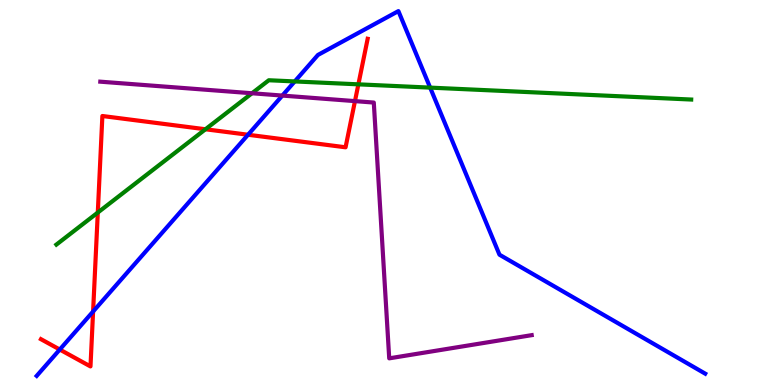[{'lines': ['blue', 'red'], 'intersections': [{'x': 0.771, 'y': 0.921}, {'x': 1.2, 'y': 1.91}, {'x': 3.2, 'y': 6.5}]}, {'lines': ['green', 'red'], 'intersections': [{'x': 1.26, 'y': 4.48}, {'x': 2.65, 'y': 6.64}, {'x': 4.62, 'y': 7.81}]}, {'lines': ['purple', 'red'], 'intersections': [{'x': 4.58, 'y': 7.37}]}, {'lines': ['blue', 'green'], 'intersections': [{'x': 3.8, 'y': 7.88}, {'x': 5.55, 'y': 7.72}]}, {'lines': ['blue', 'purple'], 'intersections': [{'x': 3.64, 'y': 7.52}]}, {'lines': ['green', 'purple'], 'intersections': [{'x': 3.25, 'y': 7.58}]}]